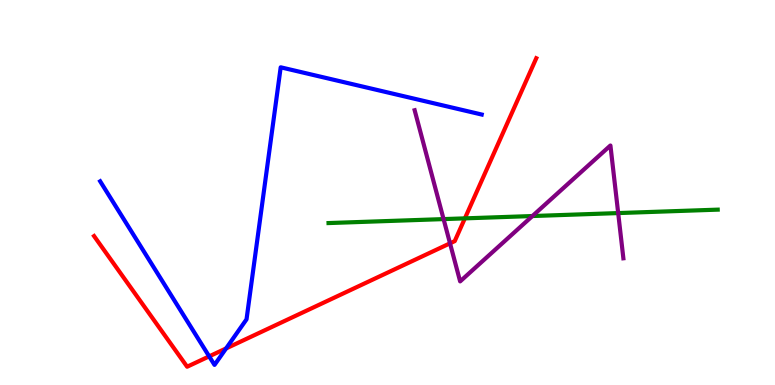[{'lines': ['blue', 'red'], 'intersections': [{'x': 2.7, 'y': 0.744}, {'x': 2.92, 'y': 0.95}]}, {'lines': ['green', 'red'], 'intersections': [{'x': 6.0, 'y': 4.33}]}, {'lines': ['purple', 'red'], 'intersections': [{'x': 5.81, 'y': 3.68}]}, {'lines': ['blue', 'green'], 'intersections': []}, {'lines': ['blue', 'purple'], 'intersections': []}, {'lines': ['green', 'purple'], 'intersections': [{'x': 5.72, 'y': 4.31}, {'x': 6.87, 'y': 4.39}, {'x': 7.98, 'y': 4.47}]}]